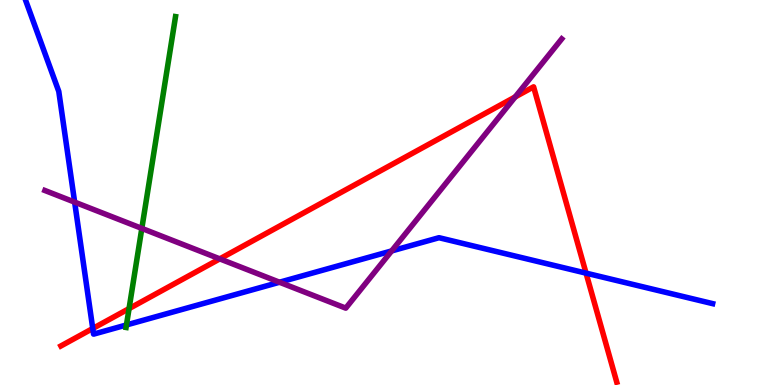[{'lines': ['blue', 'red'], 'intersections': [{'x': 1.2, 'y': 1.47}, {'x': 7.56, 'y': 2.91}]}, {'lines': ['green', 'red'], 'intersections': [{'x': 1.67, 'y': 1.98}]}, {'lines': ['purple', 'red'], 'intersections': [{'x': 2.84, 'y': 3.28}, {'x': 6.65, 'y': 7.48}]}, {'lines': ['blue', 'green'], 'intersections': [{'x': 1.63, 'y': 1.56}]}, {'lines': ['blue', 'purple'], 'intersections': [{'x': 0.963, 'y': 4.75}, {'x': 3.61, 'y': 2.67}, {'x': 5.05, 'y': 3.48}]}, {'lines': ['green', 'purple'], 'intersections': [{'x': 1.83, 'y': 4.07}]}]